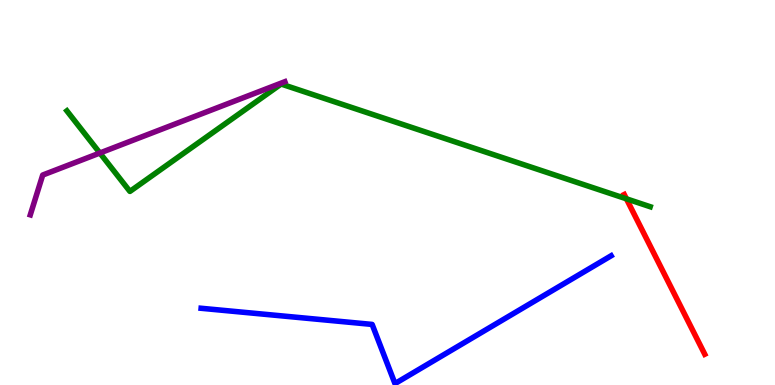[{'lines': ['blue', 'red'], 'intersections': []}, {'lines': ['green', 'red'], 'intersections': [{'x': 8.08, 'y': 4.84}]}, {'lines': ['purple', 'red'], 'intersections': []}, {'lines': ['blue', 'green'], 'intersections': []}, {'lines': ['blue', 'purple'], 'intersections': []}, {'lines': ['green', 'purple'], 'intersections': [{'x': 1.29, 'y': 6.03}]}]